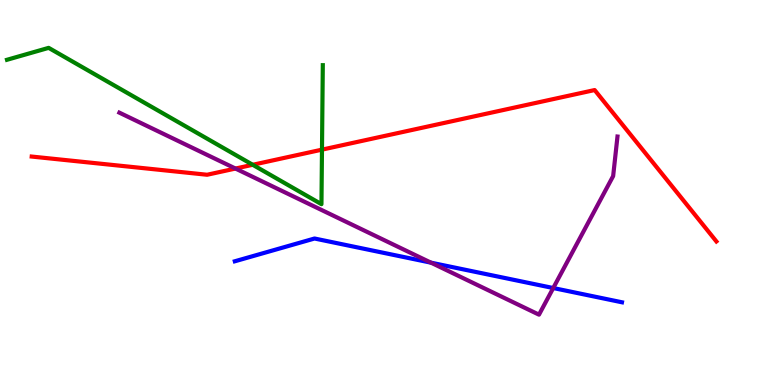[{'lines': ['blue', 'red'], 'intersections': []}, {'lines': ['green', 'red'], 'intersections': [{'x': 3.26, 'y': 5.72}, {'x': 4.15, 'y': 6.11}]}, {'lines': ['purple', 'red'], 'intersections': [{'x': 3.04, 'y': 5.62}]}, {'lines': ['blue', 'green'], 'intersections': []}, {'lines': ['blue', 'purple'], 'intersections': [{'x': 5.56, 'y': 3.18}, {'x': 7.14, 'y': 2.52}]}, {'lines': ['green', 'purple'], 'intersections': []}]